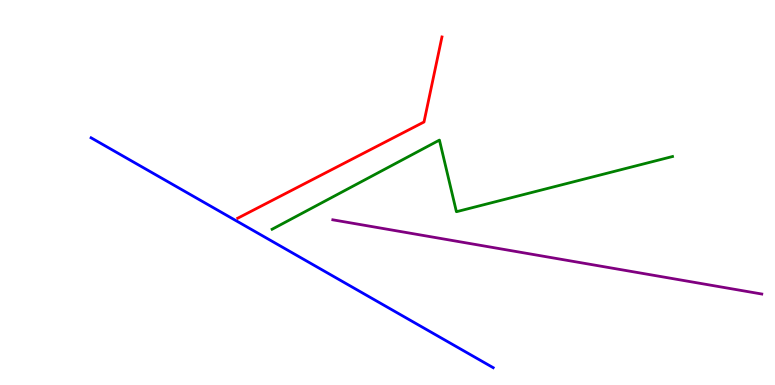[{'lines': ['blue', 'red'], 'intersections': []}, {'lines': ['green', 'red'], 'intersections': []}, {'lines': ['purple', 'red'], 'intersections': []}, {'lines': ['blue', 'green'], 'intersections': []}, {'lines': ['blue', 'purple'], 'intersections': []}, {'lines': ['green', 'purple'], 'intersections': []}]